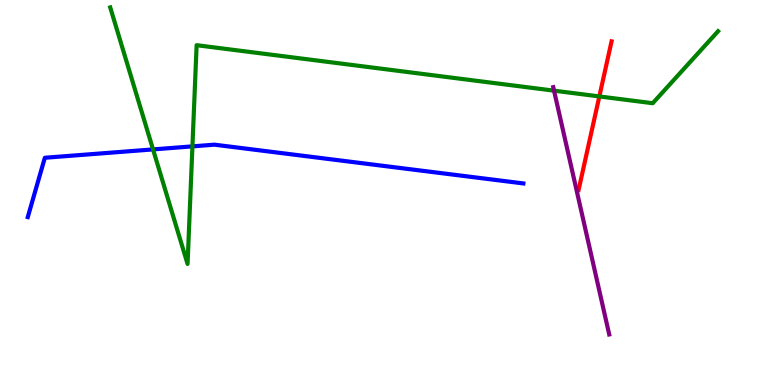[{'lines': ['blue', 'red'], 'intersections': []}, {'lines': ['green', 'red'], 'intersections': [{'x': 7.73, 'y': 7.5}]}, {'lines': ['purple', 'red'], 'intersections': []}, {'lines': ['blue', 'green'], 'intersections': [{'x': 1.97, 'y': 6.12}, {'x': 2.48, 'y': 6.2}]}, {'lines': ['blue', 'purple'], 'intersections': []}, {'lines': ['green', 'purple'], 'intersections': [{'x': 7.15, 'y': 7.64}]}]